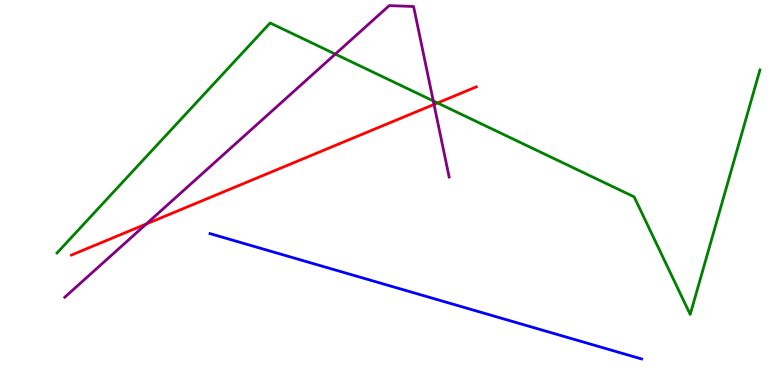[{'lines': ['blue', 'red'], 'intersections': []}, {'lines': ['green', 'red'], 'intersections': [{'x': 5.65, 'y': 7.33}]}, {'lines': ['purple', 'red'], 'intersections': [{'x': 1.89, 'y': 4.18}, {'x': 5.6, 'y': 7.29}]}, {'lines': ['blue', 'green'], 'intersections': []}, {'lines': ['blue', 'purple'], 'intersections': []}, {'lines': ['green', 'purple'], 'intersections': [{'x': 4.33, 'y': 8.59}, {'x': 5.59, 'y': 7.38}]}]